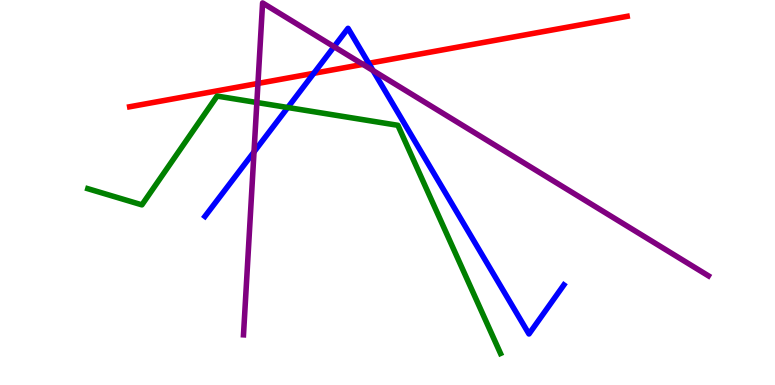[{'lines': ['blue', 'red'], 'intersections': [{'x': 4.05, 'y': 8.1}, {'x': 4.76, 'y': 8.36}]}, {'lines': ['green', 'red'], 'intersections': []}, {'lines': ['purple', 'red'], 'intersections': [{'x': 3.33, 'y': 7.83}, {'x': 4.68, 'y': 8.33}]}, {'lines': ['blue', 'green'], 'intersections': [{'x': 3.71, 'y': 7.21}]}, {'lines': ['blue', 'purple'], 'intersections': [{'x': 3.28, 'y': 6.05}, {'x': 4.31, 'y': 8.79}, {'x': 4.81, 'y': 8.17}]}, {'lines': ['green', 'purple'], 'intersections': [{'x': 3.31, 'y': 7.34}]}]